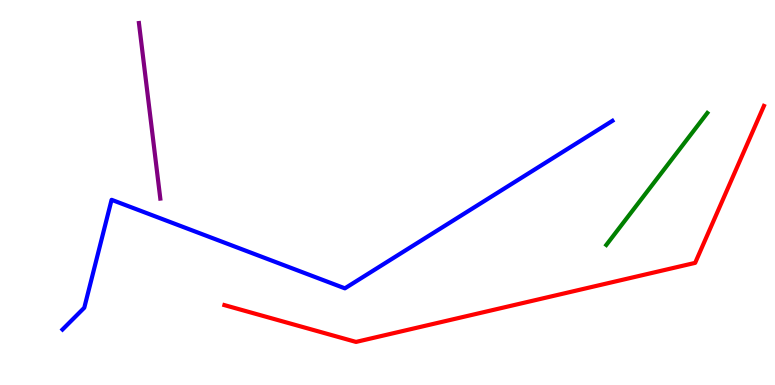[{'lines': ['blue', 'red'], 'intersections': []}, {'lines': ['green', 'red'], 'intersections': []}, {'lines': ['purple', 'red'], 'intersections': []}, {'lines': ['blue', 'green'], 'intersections': []}, {'lines': ['blue', 'purple'], 'intersections': []}, {'lines': ['green', 'purple'], 'intersections': []}]